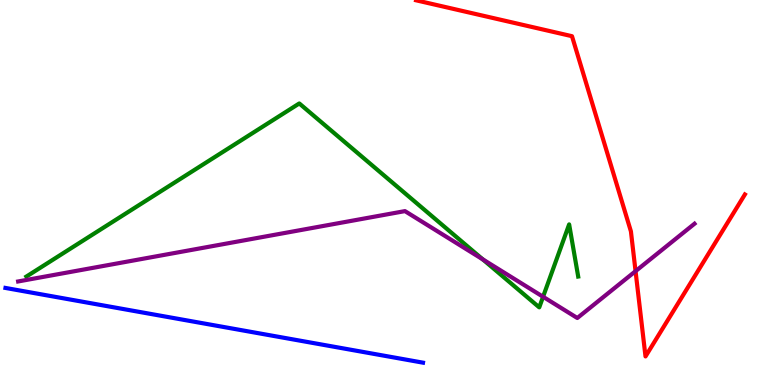[{'lines': ['blue', 'red'], 'intersections': []}, {'lines': ['green', 'red'], 'intersections': []}, {'lines': ['purple', 'red'], 'intersections': [{'x': 8.2, 'y': 2.96}]}, {'lines': ['blue', 'green'], 'intersections': []}, {'lines': ['blue', 'purple'], 'intersections': []}, {'lines': ['green', 'purple'], 'intersections': [{'x': 6.23, 'y': 3.26}, {'x': 7.01, 'y': 2.29}]}]